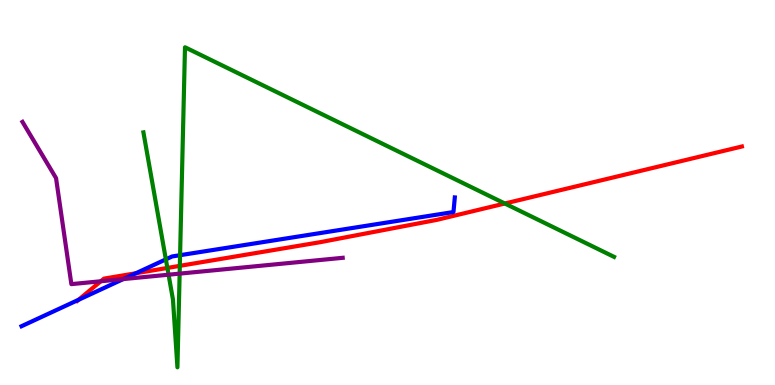[{'lines': ['blue', 'red'], 'intersections': [{'x': 1.01, 'y': 2.21}, {'x': 1.75, 'y': 2.9}]}, {'lines': ['green', 'red'], 'intersections': [{'x': 2.16, 'y': 3.04}, {'x': 2.32, 'y': 3.09}, {'x': 6.51, 'y': 4.71}]}, {'lines': ['purple', 'red'], 'intersections': [{'x': 1.3, 'y': 2.69}]}, {'lines': ['blue', 'green'], 'intersections': [{'x': 2.14, 'y': 3.26}, {'x': 2.32, 'y': 3.37}]}, {'lines': ['blue', 'purple'], 'intersections': [{'x': 1.59, 'y': 2.75}]}, {'lines': ['green', 'purple'], 'intersections': [{'x': 2.18, 'y': 2.86}, {'x': 2.32, 'y': 2.89}]}]